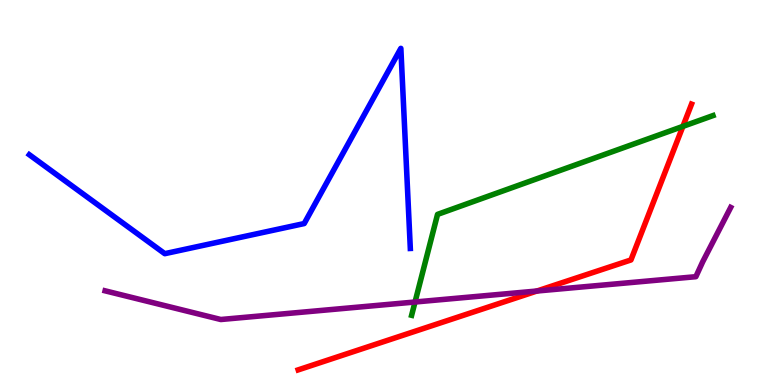[{'lines': ['blue', 'red'], 'intersections': []}, {'lines': ['green', 'red'], 'intersections': [{'x': 8.81, 'y': 6.72}]}, {'lines': ['purple', 'red'], 'intersections': [{'x': 6.93, 'y': 2.44}]}, {'lines': ['blue', 'green'], 'intersections': []}, {'lines': ['blue', 'purple'], 'intersections': []}, {'lines': ['green', 'purple'], 'intersections': [{'x': 5.36, 'y': 2.16}]}]